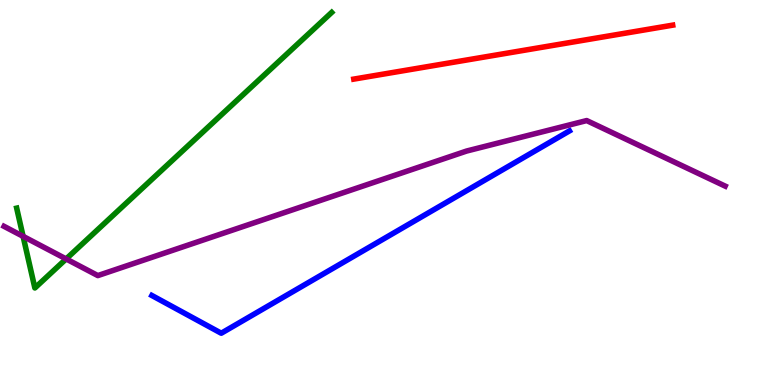[{'lines': ['blue', 'red'], 'intersections': []}, {'lines': ['green', 'red'], 'intersections': []}, {'lines': ['purple', 'red'], 'intersections': []}, {'lines': ['blue', 'green'], 'intersections': []}, {'lines': ['blue', 'purple'], 'intersections': []}, {'lines': ['green', 'purple'], 'intersections': [{'x': 0.298, 'y': 3.86}, {'x': 0.853, 'y': 3.27}]}]